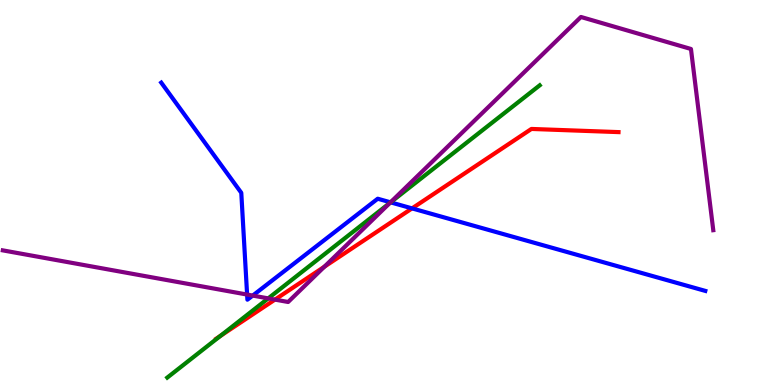[{'lines': ['blue', 'red'], 'intersections': [{'x': 5.32, 'y': 4.59}]}, {'lines': ['green', 'red'], 'intersections': [{'x': 2.84, 'y': 1.27}]}, {'lines': ['purple', 'red'], 'intersections': [{'x': 3.55, 'y': 2.22}, {'x': 4.19, 'y': 3.07}]}, {'lines': ['blue', 'green'], 'intersections': [{'x': 5.04, 'y': 4.74}]}, {'lines': ['blue', 'purple'], 'intersections': [{'x': 3.19, 'y': 2.35}, {'x': 3.26, 'y': 2.32}, {'x': 5.04, 'y': 4.74}]}, {'lines': ['green', 'purple'], 'intersections': [{'x': 3.46, 'y': 2.25}, {'x': 5.03, 'y': 4.74}]}]